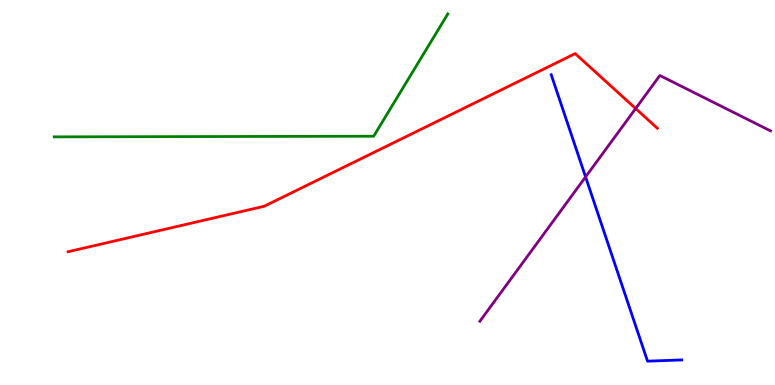[{'lines': ['blue', 'red'], 'intersections': []}, {'lines': ['green', 'red'], 'intersections': []}, {'lines': ['purple', 'red'], 'intersections': [{'x': 8.2, 'y': 7.18}]}, {'lines': ['blue', 'green'], 'intersections': []}, {'lines': ['blue', 'purple'], 'intersections': [{'x': 7.56, 'y': 5.4}]}, {'lines': ['green', 'purple'], 'intersections': []}]